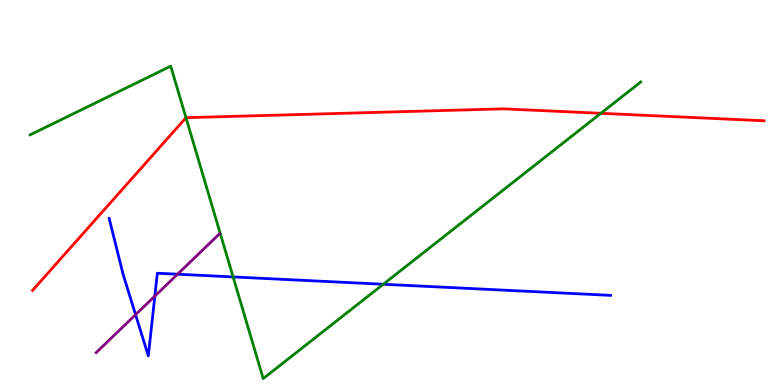[{'lines': ['blue', 'red'], 'intersections': []}, {'lines': ['green', 'red'], 'intersections': [{'x': 2.4, 'y': 6.94}, {'x': 7.75, 'y': 7.06}]}, {'lines': ['purple', 'red'], 'intersections': []}, {'lines': ['blue', 'green'], 'intersections': [{'x': 3.01, 'y': 2.81}, {'x': 4.95, 'y': 2.62}]}, {'lines': ['blue', 'purple'], 'intersections': [{'x': 1.75, 'y': 1.83}, {'x': 2.0, 'y': 2.31}, {'x': 2.29, 'y': 2.88}]}, {'lines': ['green', 'purple'], 'intersections': []}]